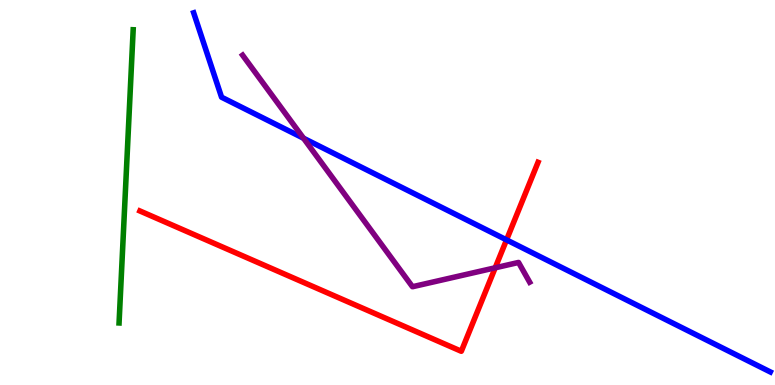[{'lines': ['blue', 'red'], 'intersections': [{'x': 6.54, 'y': 3.77}]}, {'lines': ['green', 'red'], 'intersections': []}, {'lines': ['purple', 'red'], 'intersections': [{'x': 6.39, 'y': 3.04}]}, {'lines': ['blue', 'green'], 'intersections': []}, {'lines': ['blue', 'purple'], 'intersections': [{'x': 3.92, 'y': 6.41}]}, {'lines': ['green', 'purple'], 'intersections': []}]